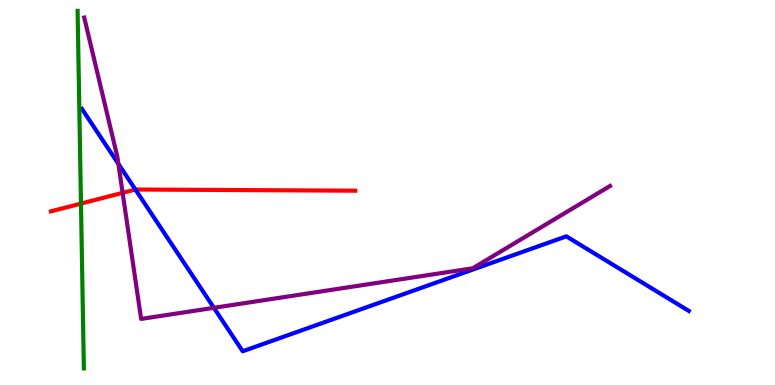[{'lines': ['blue', 'red'], 'intersections': [{'x': 1.75, 'y': 5.08}]}, {'lines': ['green', 'red'], 'intersections': [{'x': 1.04, 'y': 4.71}]}, {'lines': ['purple', 'red'], 'intersections': [{'x': 1.58, 'y': 4.99}]}, {'lines': ['blue', 'green'], 'intersections': []}, {'lines': ['blue', 'purple'], 'intersections': [{'x': 1.53, 'y': 5.74}, {'x': 2.76, 'y': 2.0}]}, {'lines': ['green', 'purple'], 'intersections': []}]